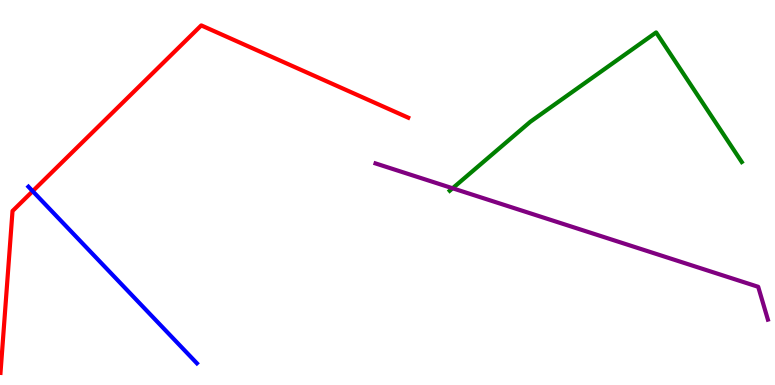[{'lines': ['blue', 'red'], 'intersections': [{'x': 0.422, 'y': 5.03}]}, {'lines': ['green', 'red'], 'intersections': []}, {'lines': ['purple', 'red'], 'intersections': []}, {'lines': ['blue', 'green'], 'intersections': []}, {'lines': ['blue', 'purple'], 'intersections': []}, {'lines': ['green', 'purple'], 'intersections': [{'x': 5.84, 'y': 5.11}]}]